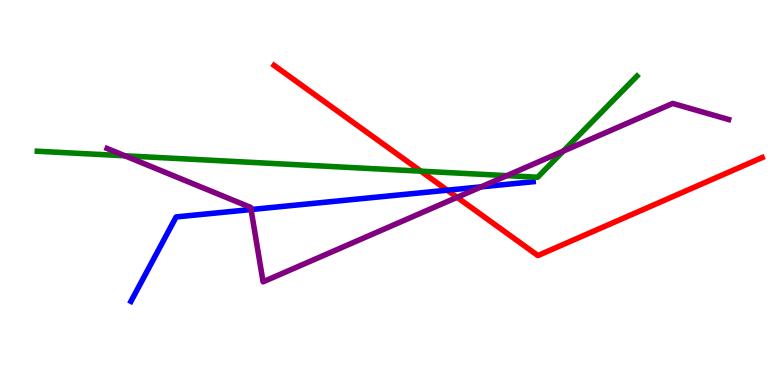[{'lines': ['blue', 'red'], 'intersections': [{'x': 5.77, 'y': 5.06}]}, {'lines': ['green', 'red'], 'intersections': [{'x': 5.43, 'y': 5.55}]}, {'lines': ['purple', 'red'], 'intersections': [{'x': 5.9, 'y': 4.87}]}, {'lines': ['blue', 'green'], 'intersections': []}, {'lines': ['blue', 'purple'], 'intersections': [{'x': 3.24, 'y': 4.56}, {'x': 6.21, 'y': 5.15}]}, {'lines': ['green', 'purple'], 'intersections': [{'x': 1.61, 'y': 5.95}, {'x': 6.54, 'y': 5.44}, {'x': 7.27, 'y': 6.08}]}]